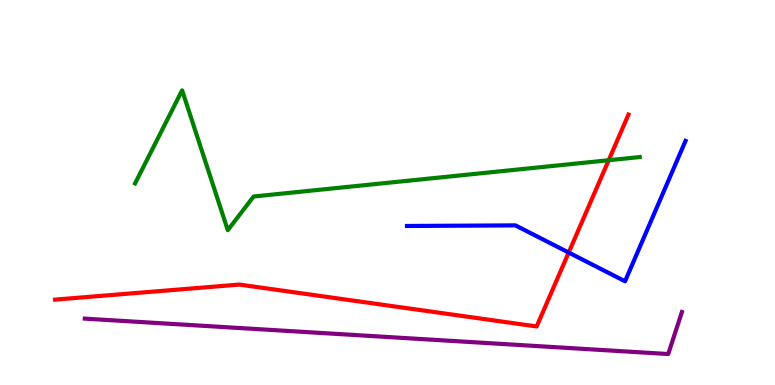[{'lines': ['blue', 'red'], 'intersections': [{'x': 7.34, 'y': 3.44}]}, {'lines': ['green', 'red'], 'intersections': [{'x': 7.85, 'y': 5.84}]}, {'lines': ['purple', 'red'], 'intersections': []}, {'lines': ['blue', 'green'], 'intersections': []}, {'lines': ['blue', 'purple'], 'intersections': []}, {'lines': ['green', 'purple'], 'intersections': []}]